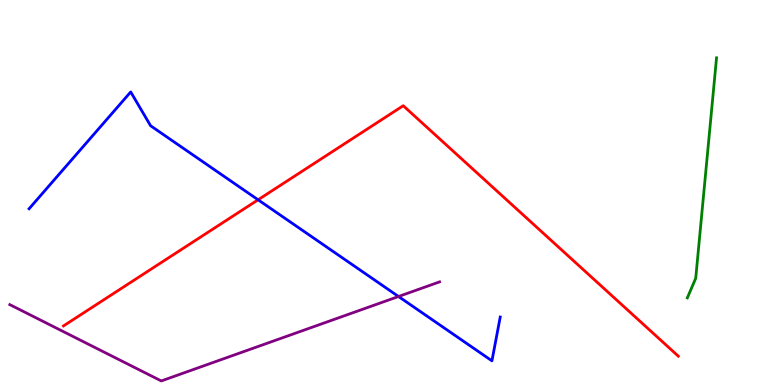[{'lines': ['blue', 'red'], 'intersections': [{'x': 3.33, 'y': 4.81}]}, {'lines': ['green', 'red'], 'intersections': []}, {'lines': ['purple', 'red'], 'intersections': []}, {'lines': ['blue', 'green'], 'intersections': []}, {'lines': ['blue', 'purple'], 'intersections': [{'x': 5.14, 'y': 2.3}]}, {'lines': ['green', 'purple'], 'intersections': []}]